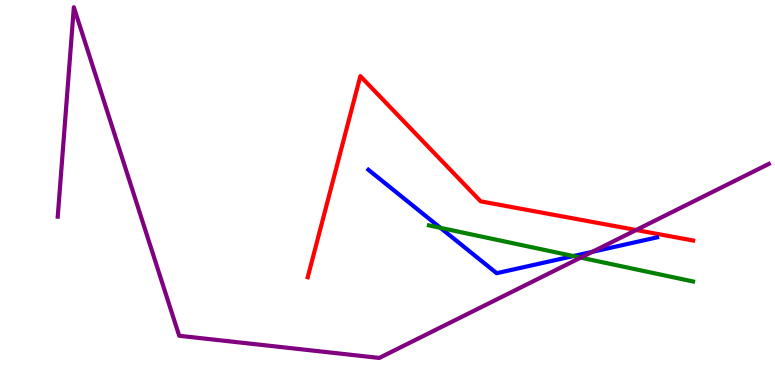[{'lines': ['blue', 'red'], 'intersections': []}, {'lines': ['green', 'red'], 'intersections': []}, {'lines': ['purple', 'red'], 'intersections': [{'x': 8.21, 'y': 4.03}]}, {'lines': ['blue', 'green'], 'intersections': [{'x': 5.68, 'y': 4.08}, {'x': 7.4, 'y': 3.35}]}, {'lines': ['blue', 'purple'], 'intersections': [{'x': 7.64, 'y': 3.46}]}, {'lines': ['green', 'purple'], 'intersections': [{'x': 7.49, 'y': 3.31}]}]